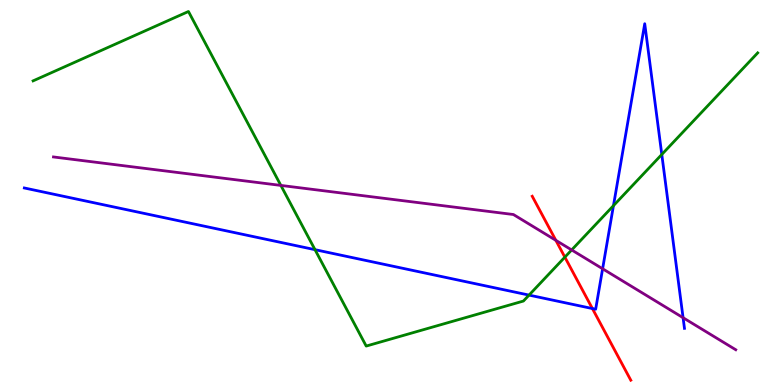[{'lines': ['blue', 'red'], 'intersections': [{'x': 7.64, 'y': 1.99}]}, {'lines': ['green', 'red'], 'intersections': [{'x': 7.29, 'y': 3.32}]}, {'lines': ['purple', 'red'], 'intersections': [{'x': 7.17, 'y': 3.76}]}, {'lines': ['blue', 'green'], 'intersections': [{'x': 4.06, 'y': 3.52}, {'x': 6.83, 'y': 2.34}, {'x': 7.92, 'y': 4.66}, {'x': 8.54, 'y': 5.99}]}, {'lines': ['blue', 'purple'], 'intersections': [{'x': 7.78, 'y': 3.02}, {'x': 8.81, 'y': 1.75}]}, {'lines': ['green', 'purple'], 'intersections': [{'x': 3.62, 'y': 5.18}, {'x': 7.38, 'y': 3.51}]}]